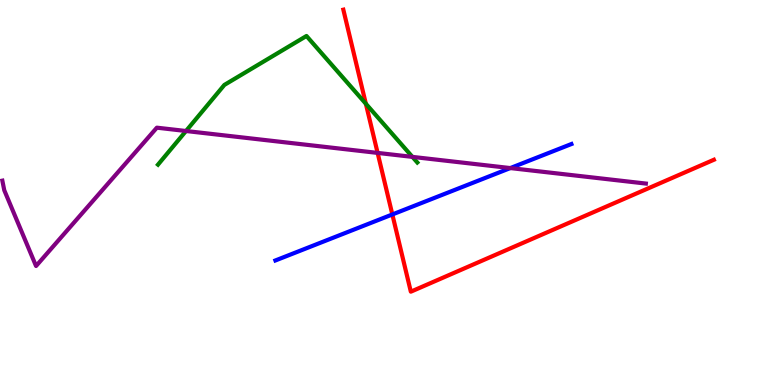[{'lines': ['blue', 'red'], 'intersections': [{'x': 5.06, 'y': 4.43}]}, {'lines': ['green', 'red'], 'intersections': [{'x': 4.72, 'y': 7.31}]}, {'lines': ['purple', 'red'], 'intersections': [{'x': 4.87, 'y': 6.03}]}, {'lines': ['blue', 'green'], 'intersections': []}, {'lines': ['blue', 'purple'], 'intersections': [{'x': 6.58, 'y': 5.63}]}, {'lines': ['green', 'purple'], 'intersections': [{'x': 2.4, 'y': 6.6}, {'x': 5.32, 'y': 5.93}]}]